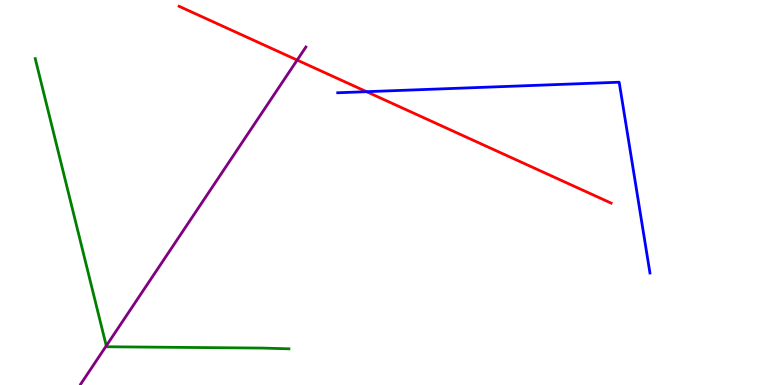[{'lines': ['blue', 'red'], 'intersections': [{'x': 4.73, 'y': 7.62}]}, {'lines': ['green', 'red'], 'intersections': []}, {'lines': ['purple', 'red'], 'intersections': [{'x': 3.83, 'y': 8.44}]}, {'lines': ['blue', 'green'], 'intersections': []}, {'lines': ['blue', 'purple'], 'intersections': []}, {'lines': ['green', 'purple'], 'intersections': [{'x': 1.37, 'y': 1.02}]}]